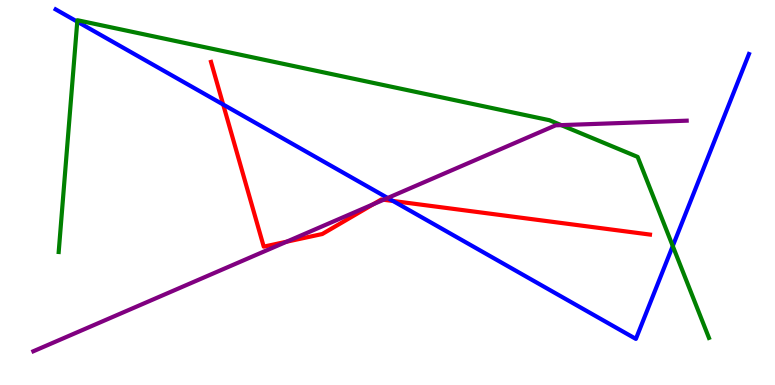[{'lines': ['blue', 'red'], 'intersections': [{'x': 2.88, 'y': 7.29}, {'x': 5.07, 'y': 4.78}]}, {'lines': ['green', 'red'], 'intersections': []}, {'lines': ['purple', 'red'], 'intersections': [{'x': 3.7, 'y': 3.72}, {'x': 4.82, 'y': 4.7}, {'x': 4.95, 'y': 4.81}]}, {'lines': ['blue', 'green'], 'intersections': [{'x': 0.997, 'y': 9.44}, {'x': 8.68, 'y': 3.61}]}, {'lines': ['blue', 'purple'], 'intersections': [{'x': 5.0, 'y': 4.86}]}, {'lines': ['green', 'purple'], 'intersections': [{'x': 7.24, 'y': 6.75}]}]